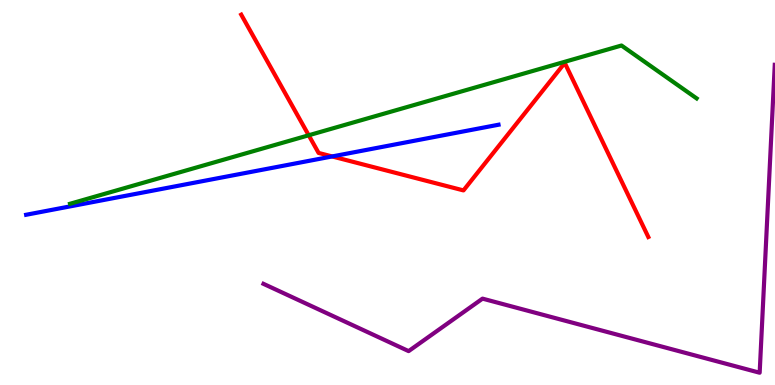[{'lines': ['blue', 'red'], 'intersections': [{'x': 4.29, 'y': 5.94}]}, {'lines': ['green', 'red'], 'intersections': [{'x': 3.98, 'y': 6.49}]}, {'lines': ['purple', 'red'], 'intersections': []}, {'lines': ['blue', 'green'], 'intersections': []}, {'lines': ['blue', 'purple'], 'intersections': []}, {'lines': ['green', 'purple'], 'intersections': []}]